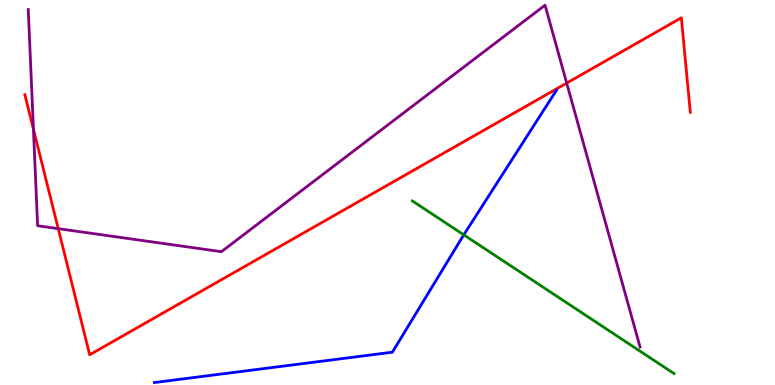[{'lines': ['blue', 'red'], 'intersections': []}, {'lines': ['green', 'red'], 'intersections': []}, {'lines': ['purple', 'red'], 'intersections': [{'x': 0.431, 'y': 6.65}, {'x': 0.751, 'y': 4.06}, {'x': 7.31, 'y': 7.84}]}, {'lines': ['blue', 'green'], 'intersections': [{'x': 5.98, 'y': 3.9}]}, {'lines': ['blue', 'purple'], 'intersections': []}, {'lines': ['green', 'purple'], 'intersections': []}]